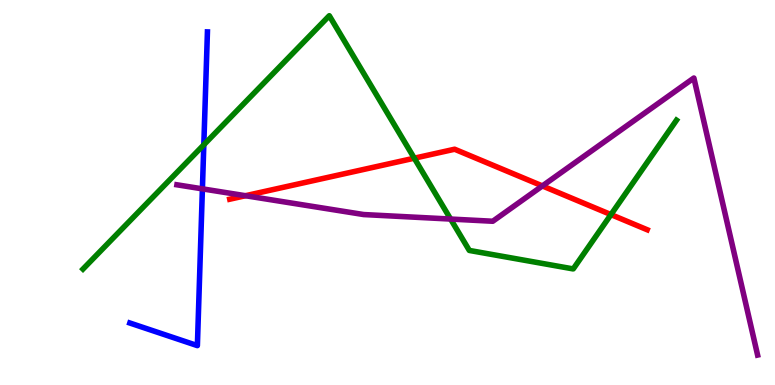[{'lines': ['blue', 'red'], 'intersections': []}, {'lines': ['green', 'red'], 'intersections': [{'x': 5.35, 'y': 5.89}, {'x': 7.88, 'y': 4.43}]}, {'lines': ['purple', 'red'], 'intersections': [{'x': 3.17, 'y': 4.92}, {'x': 7.0, 'y': 5.17}]}, {'lines': ['blue', 'green'], 'intersections': [{'x': 2.63, 'y': 6.24}]}, {'lines': ['blue', 'purple'], 'intersections': [{'x': 2.61, 'y': 5.09}]}, {'lines': ['green', 'purple'], 'intersections': [{'x': 5.81, 'y': 4.31}]}]